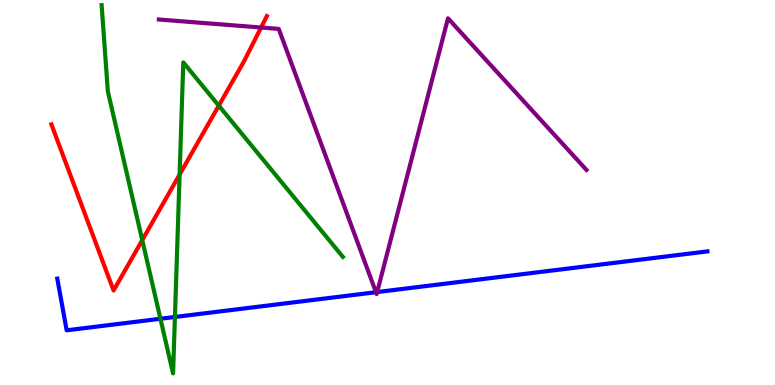[{'lines': ['blue', 'red'], 'intersections': []}, {'lines': ['green', 'red'], 'intersections': [{'x': 1.84, 'y': 3.76}, {'x': 2.32, 'y': 5.47}, {'x': 2.82, 'y': 7.26}]}, {'lines': ['purple', 'red'], 'intersections': [{'x': 3.37, 'y': 9.29}]}, {'lines': ['blue', 'green'], 'intersections': [{'x': 2.07, 'y': 1.72}, {'x': 2.26, 'y': 1.77}]}, {'lines': ['blue', 'purple'], 'intersections': [{'x': 4.85, 'y': 2.41}, {'x': 4.87, 'y': 2.41}]}, {'lines': ['green', 'purple'], 'intersections': []}]